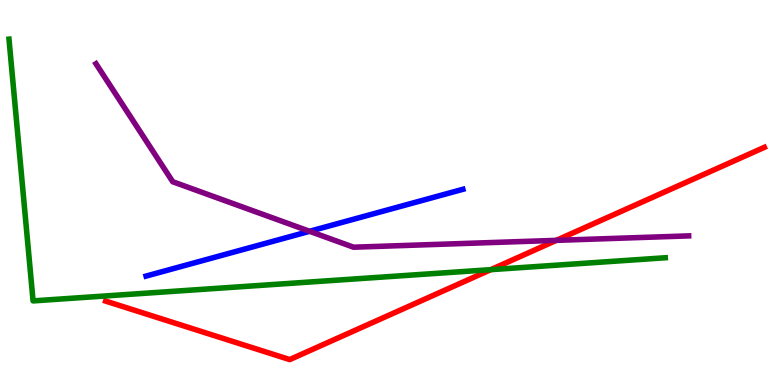[{'lines': ['blue', 'red'], 'intersections': []}, {'lines': ['green', 'red'], 'intersections': [{'x': 6.33, 'y': 3.0}]}, {'lines': ['purple', 'red'], 'intersections': [{'x': 7.18, 'y': 3.76}]}, {'lines': ['blue', 'green'], 'intersections': []}, {'lines': ['blue', 'purple'], 'intersections': [{'x': 3.99, 'y': 3.99}]}, {'lines': ['green', 'purple'], 'intersections': []}]